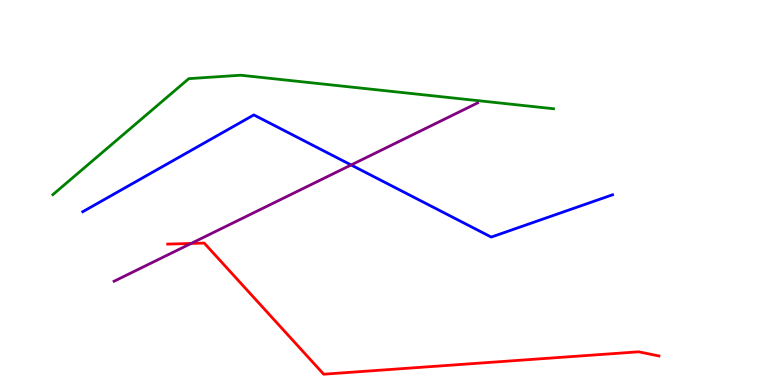[{'lines': ['blue', 'red'], 'intersections': []}, {'lines': ['green', 'red'], 'intersections': []}, {'lines': ['purple', 'red'], 'intersections': [{'x': 2.47, 'y': 3.68}]}, {'lines': ['blue', 'green'], 'intersections': []}, {'lines': ['blue', 'purple'], 'intersections': [{'x': 4.53, 'y': 5.71}]}, {'lines': ['green', 'purple'], 'intersections': []}]